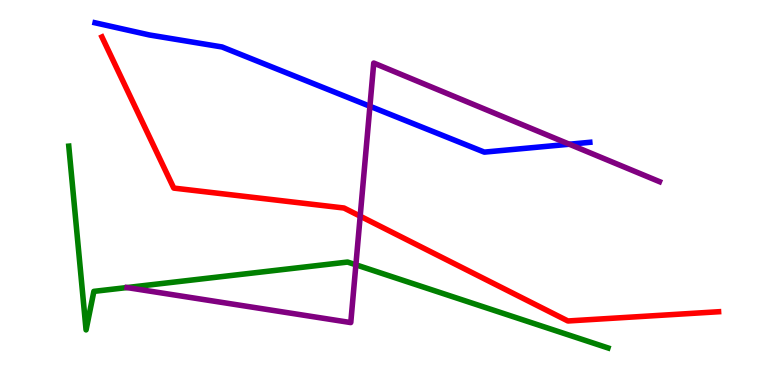[{'lines': ['blue', 'red'], 'intersections': []}, {'lines': ['green', 'red'], 'intersections': []}, {'lines': ['purple', 'red'], 'intersections': [{'x': 4.65, 'y': 4.38}]}, {'lines': ['blue', 'green'], 'intersections': []}, {'lines': ['blue', 'purple'], 'intersections': [{'x': 4.77, 'y': 7.24}, {'x': 7.35, 'y': 6.25}]}, {'lines': ['green', 'purple'], 'intersections': [{'x': 4.59, 'y': 3.12}]}]